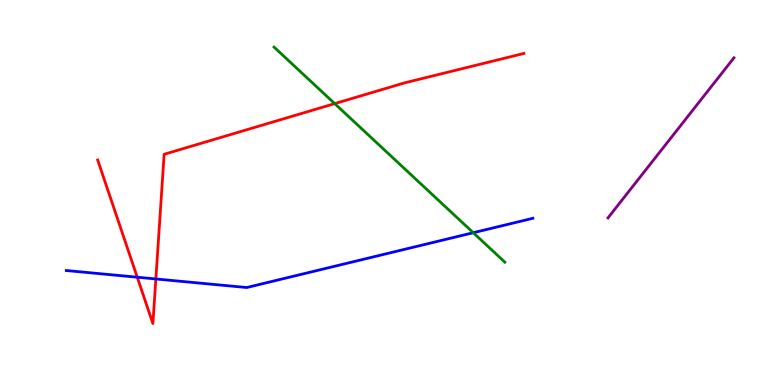[{'lines': ['blue', 'red'], 'intersections': [{'x': 1.77, 'y': 2.8}, {'x': 2.01, 'y': 2.75}]}, {'lines': ['green', 'red'], 'intersections': [{'x': 4.32, 'y': 7.31}]}, {'lines': ['purple', 'red'], 'intersections': []}, {'lines': ['blue', 'green'], 'intersections': [{'x': 6.11, 'y': 3.96}]}, {'lines': ['blue', 'purple'], 'intersections': []}, {'lines': ['green', 'purple'], 'intersections': []}]